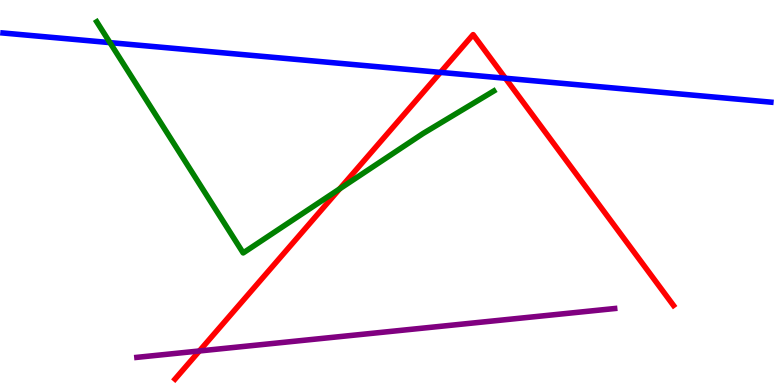[{'lines': ['blue', 'red'], 'intersections': [{'x': 5.68, 'y': 8.12}, {'x': 6.52, 'y': 7.97}]}, {'lines': ['green', 'red'], 'intersections': [{'x': 4.38, 'y': 5.09}]}, {'lines': ['purple', 'red'], 'intersections': [{'x': 2.57, 'y': 0.884}]}, {'lines': ['blue', 'green'], 'intersections': [{'x': 1.42, 'y': 8.89}]}, {'lines': ['blue', 'purple'], 'intersections': []}, {'lines': ['green', 'purple'], 'intersections': []}]